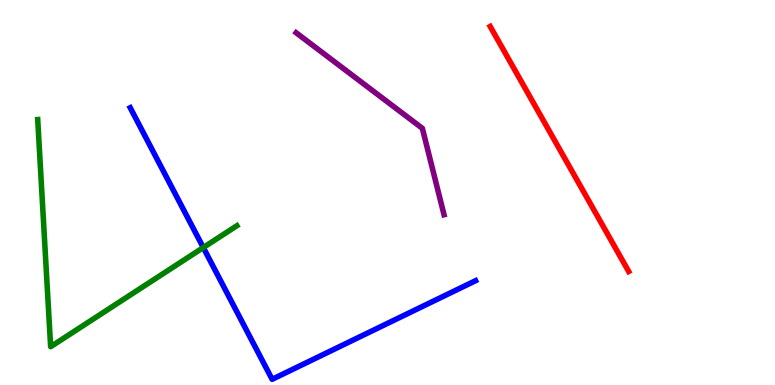[{'lines': ['blue', 'red'], 'intersections': []}, {'lines': ['green', 'red'], 'intersections': []}, {'lines': ['purple', 'red'], 'intersections': []}, {'lines': ['blue', 'green'], 'intersections': [{'x': 2.62, 'y': 3.57}]}, {'lines': ['blue', 'purple'], 'intersections': []}, {'lines': ['green', 'purple'], 'intersections': []}]